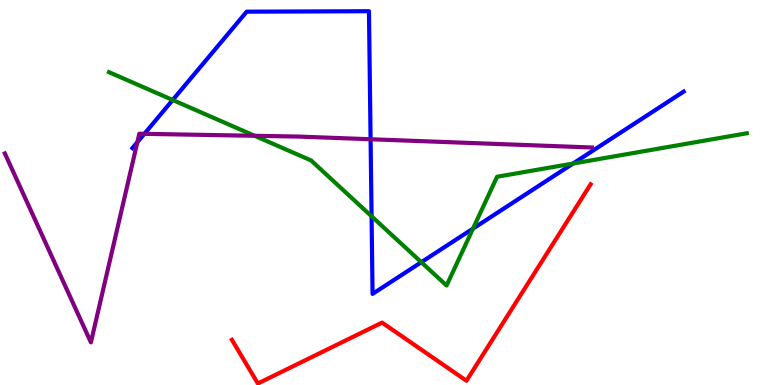[{'lines': ['blue', 'red'], 'intersections': []}, {'lines': ['green', 'red'], 'intersections': []}, {'lines': ['purple', 'red'], 'intersections': []}, {'lines': ['blue', 'green'], 'intersections': [{'x': 2.23, 'y': 7.4}, {'x': 4.79, 'y': 4.38}, {'x': 5.44, 'y': 3.19}, {'x': 6.1, 'y': 4.06}, {'x': 7.39, 'y': 5.75}]}, {'lines': ['blue', 'purple'], 'intersections': [{'x': 1.77, 'y': 6.31}, {'x': 1.86, 'y': 6.52}, {'x': 4.78, 'y': 6.38}]}, {'lines': ['green', 'purple'], 'intersections': [{'x': 3.29, 'y': 6.47}]}]